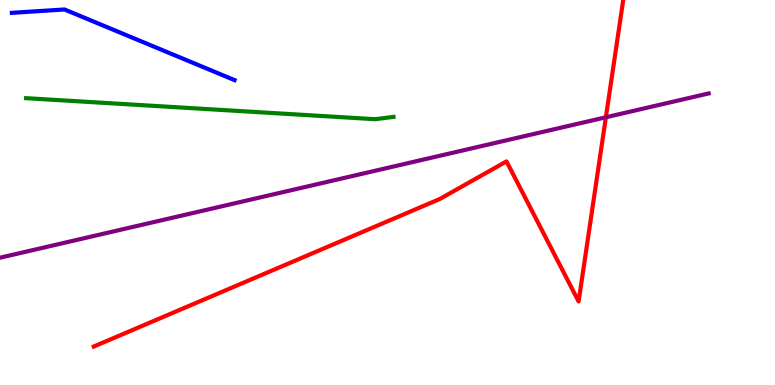[{'lines': ['blue', 'red'], 'intersections': []}, {'lines': ['green', 'red'], 'intersections': []}, {'lines': ['purple', 'red'], 'intersections': [{'x': 7.82, 'y': 6.95}]}, {'lines': ['blue', 'green'], 'intersections': []}, {'lines': ['blue', 'purple'], 'intersections': []}, {'lines': ['green', 'purple'], 'intersections': []}]